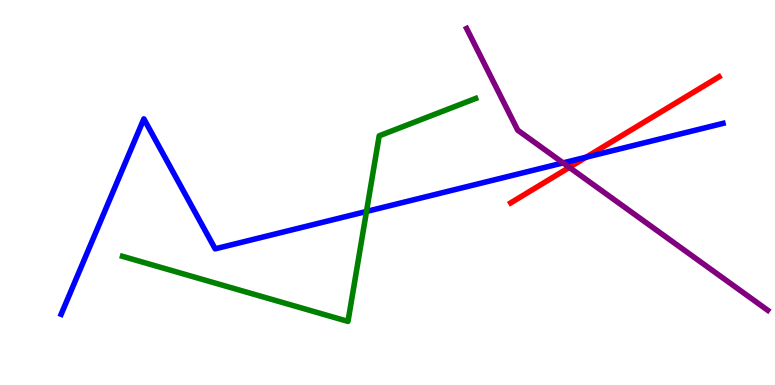[{'lines': ['blue', 'red'], 'intersections': [{'x': 7.56, 'y': 5.92}]}, {'lines': ['green', 'red'], 'intersections': []}, {'lines': ['purple', 'red'], 'intersections': [{'x': 7.35, 'y': 5.65}]}, {'lines': ['blue', 'green'], 'intersections': [{'x': 4.73, 'y': 4.51}]}, {'lines': ['blue', 'purple'], 'intersections': [{'x': 7.27, 'y': 5.77}]}, {'lines': ['green', 'purple'], 'intersections': []}]